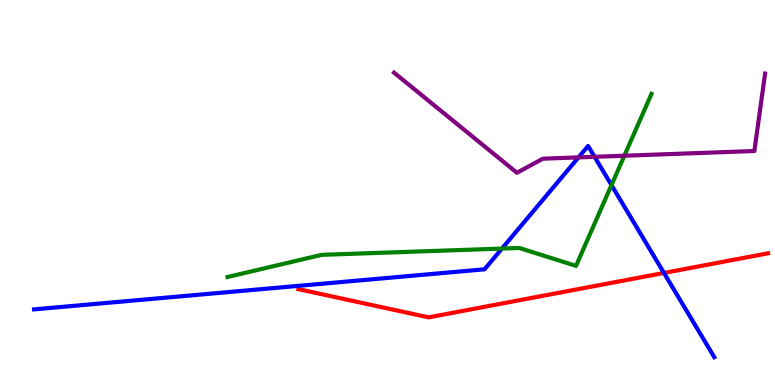[{'lines': ['blue', 'red'], 'intersections': [{'x': 8.57, 'y': 2.91}]}, {'lines': ['green', 'red'], 'intersections': []}, {'lines': ['purple', 'red'], 'intersections': []}, {'lines': ['blue', 'green'], 'intersections': [{'x': 6.48, 'y': 3.54}, {'x': 7.89, 'y': 5.19}]}, {'lines': ['blue', 'purple'], 'intersections': [{'x': 7.46, 'y': 5.91}, {'x': 7.67, 'y': 5.93}]}, {'lines': ['green', 'purple'], 'intersections': [{'x': 8.06, 'y': 5.96}]}]